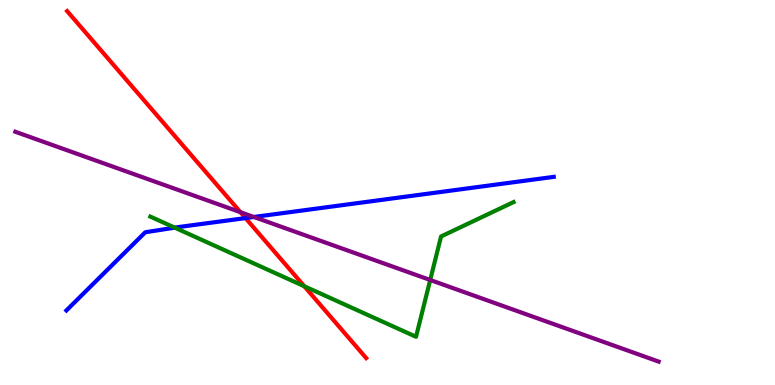[{'lines': ['blue', 'red'], 'intersections': [{'x': 3.17, 'y': 4.34}]}, {'lines': ['green', 'red'], 'intersections': [{'x': 3.93, 'y': 2.57}]}, {'lines': ['purple', 'red'], 'intersections': [{'x': 3.1, 'y': 4.49}]}, {'lines': ['blue', 'green'], 'intersections': [{'x': 2.26, 'y': 4.09}]}, {'lines': ['blue', 'purple'], 'intersections': [{'x': 3.28, 'y': 4.36}]}, {'lines': ['green', 'purple'], 'intersections': [{'x': 5.55, 'y': 2.73}]}]